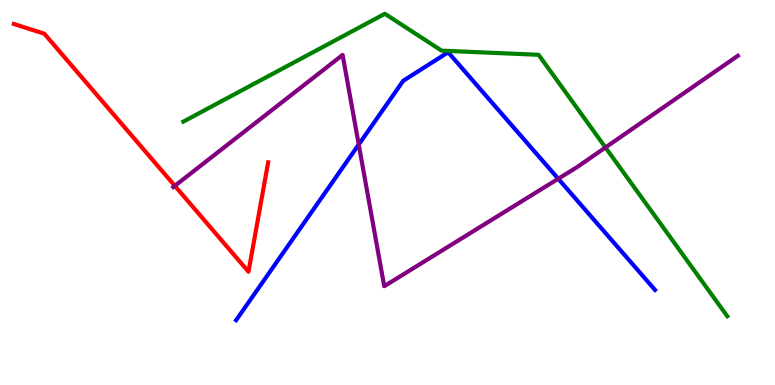[{'lines': ['blue', 'red'], 'intersections': []}, {'lines': ['green', 'red'], 'intersections': []}, {'lines': ['purple', 'red'], 'intersections': [{'x': 2.26, 'y': 5.17}]}, {'lines': ['blue', 'green'], 'intersections': []}, {'lines': ['blue', 'purple'], 'intersections': [{'x': 4.63, 'y': 6.25}, {'x': 7.2, 'y': 5.36}]}, {'lines': ['green', 'purple'], 'intersections': [{'x': 7.81, 'y': 6.17}]}]